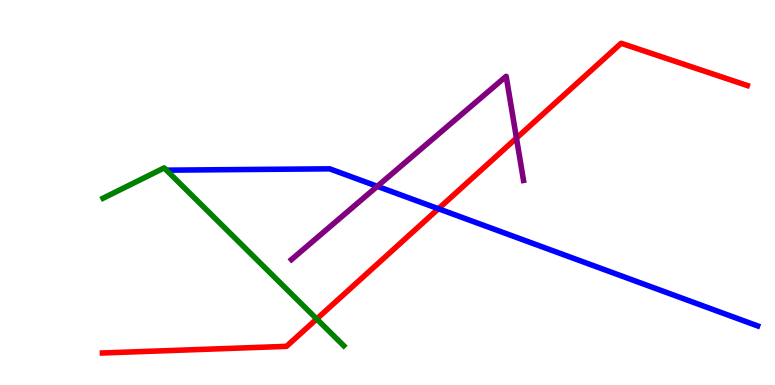[{'lines': ['blue', 'red'], 'intersections': [{'x': 5.66, 'y': 4.58}]}, {'lines': ['green', 'red'], 'intersections': [{'x': 4.09, 'y': 1.72}]}, {'lines': ['purple', 'red'], 'intersections': [{'x': 6.66, 'y': 6.41}]}, {'lines': ['blue', 'green'], 'intersections': []}, {'lines': ['blue', 'purple'], 'intersections': [{'x': 4.87, 'y': 5.16}]}, {'lines': ['green', 'purple'], 'intersections': []}]